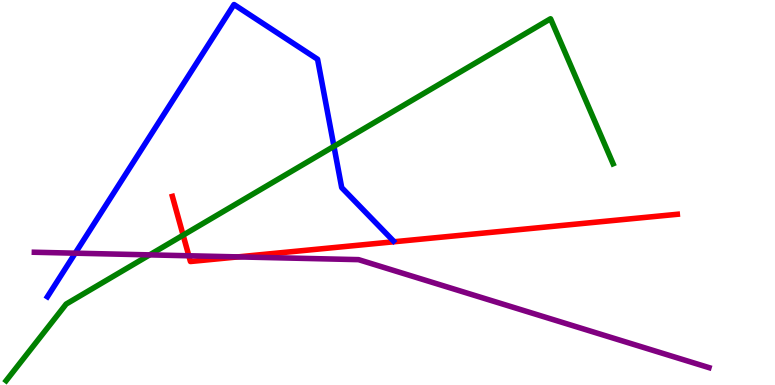[{'lines': ['blue', 'red'], 'intersections': []}, {'lines': ['green', 'red'], 'intersections': [{'x': 2.36, 'y': 3.89}]}, {'lines': ['purple', 'red'], 'intersections': [{'x': 2.44, 'y': 3.36}, {'x': 3.07, 'y': 3.33}]}, {'lines': ['blue', 'green'], 'intersections': [{'x': 4.31, 'y': 6.2}]}, {'lines': ['blue', 'purple'], 'intersections': [{'x': 0.971, 'y': 3.42}]}, {'lines': ['green', 'purple'], 'intersections': [{'x': 1.93, 'y': 3.38}]}]